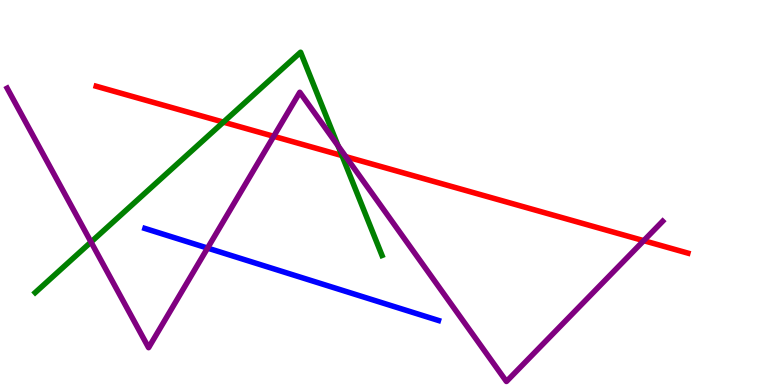[{'lines': ['blue', 'red'], 'intersections': []}, {'lines': ['green', 'red'], 'intersections': [{'x': 2.88, 'y': 6.83}, {'x': 4.41, 'y': 5.96}]}, {'lines': ['purple', 'red'], 'intersections': [{'x': 3.53, 'y': 6.46}, {'x': 4.46, 'y': 5.93}, {'x': 8.31, 'y': 3.75}]}, {'lines': ['blue', 'green'], 'intersections': []}, {'lines': ['blue', 'purple'], 'intersections': [{'x': 2.68, 'y': 3.56}]}, {'lines': ['green', 'purple'], 'intersections': [{'x': 1.17, 'y': 3.71}, {'x': 4.36, 'y': 6.21}]}]